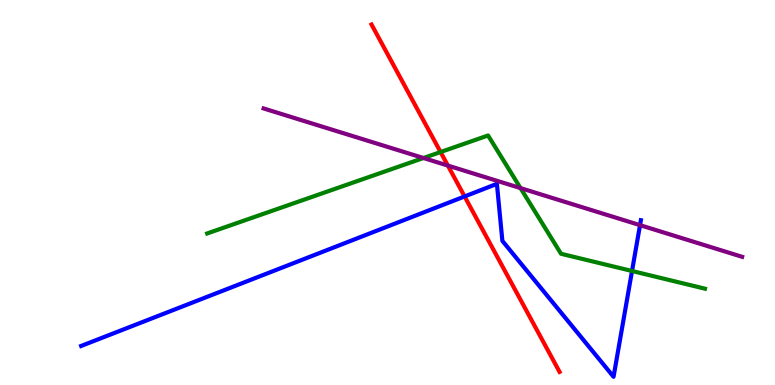[{'lines': ['blue', 'red'], 'intersections': [{'x': 5.99, 'y': 4.9}]}, {'lines': ['green', 'red'], 'intersections': [{'x': 5.68, 'y': 6.05}]}, {'lines': ['purple', 'red'], 'intersections': [{'x': 5.78, 'y': 5.7}]}, {'lines': ['blue', 'green'], 'intersections': [{'x': 8.16, 'y': 2.96}]}, {'lines': ['blue', 'purple'], 'intersections': [{'x': 8.26, 'y': 4.15}]}, {'lines': ['green', 'purple'], 'intersections': [{'x': 5.46, 'y': 5.9}, {'x': 6.72, 'y': 5.11}]}]